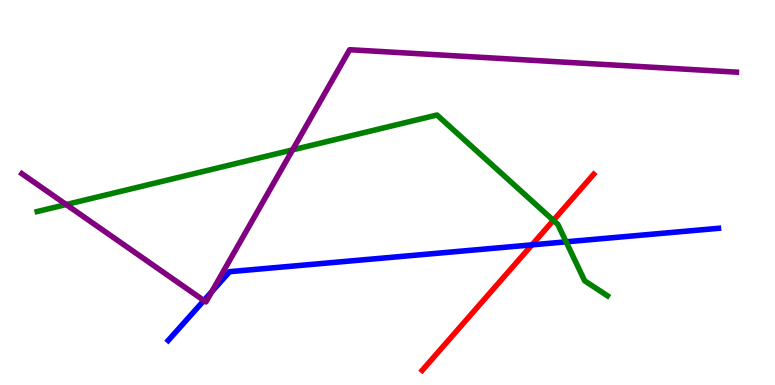[{'lines': ['blue', 'red'], 'intersections': [{'x': 6.86, 'y': 3.64}]}, {'lines': ['green', 'red'], 'intersections': [{'x': 7.14, 'y': 4.28}]}, {'lines': ['purple', 'red'], 'intersections': []}, {'lines': ['blue', 'green'], 'intersections': [{'x': 7.3, 'y': 3.72}]}, {'lines': ['blue', 'purple'], 'intersections': [{'x': 2.63, 'y': 2.19}, {'x': 2.73, 'y': 2.43}]}, {'lines': ['green', 'purple'], 'intersections': [{'x': 0.854, 'y': 4.69}, {'x': 3.78, 'y': 6.11}]}]